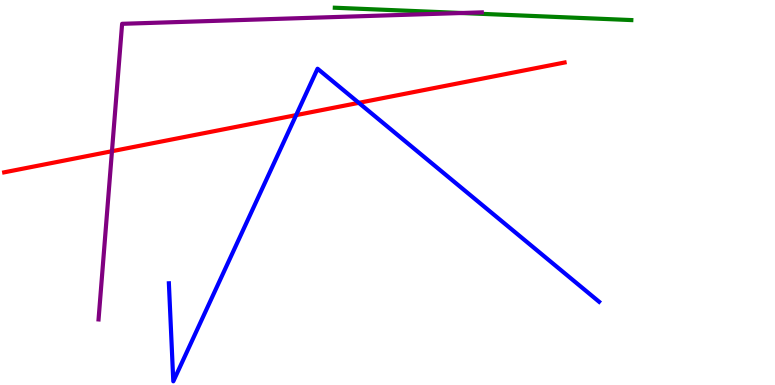[{'lines': ['blue', 'red'], 'intersections': [{'x': 3.82, 'y': 7.01}, {'x': 4.63, 'y': 7.33}]}, {'lines': ['green', 'red'], 'intersections': []}, {'lines': ['purple', 'red'], 'intersections': [{'x': 1.44, 'y': 6.07}]}, {'lines': ['blue', 'green'], 'intersections': []}, {'lines': ['blue', 'purple'], 'intersections': []}, {'lines': ['green', 'purple'], 'intersections': [{'x': 5.96, 'y': 9.66}]}]